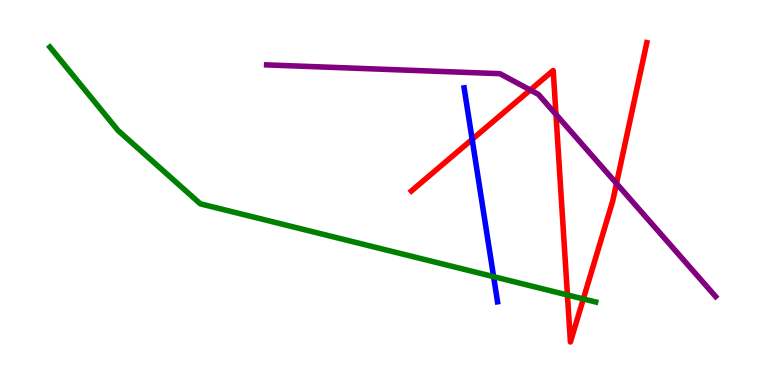[{'lines': ['blue', 'red'], 'intersections': [{'x': 6.09, 'y': 6.38}]}, {'lines': ['green', 'red'], 'intersections': [{'x': 7.32, 'y': 2.34}, {'x': 7.53, 'y': 2.24}]}, {'lines': ['purple', 'red'], 'intersections': [{'x': 6.84, 'y': 7.66}, {'x': 7.17, 'y': 7.03}, {'x': 7.95, 'y': 5.23}]}, {'lines': ['blue', 'green'], 'intersections': [{'x': 6.37, 'y': 2.81}]}, {'lines': ['blue', 'purple'], 'intersections': []}, {'lines': ['green', 'purple'], 'intersections': []}]